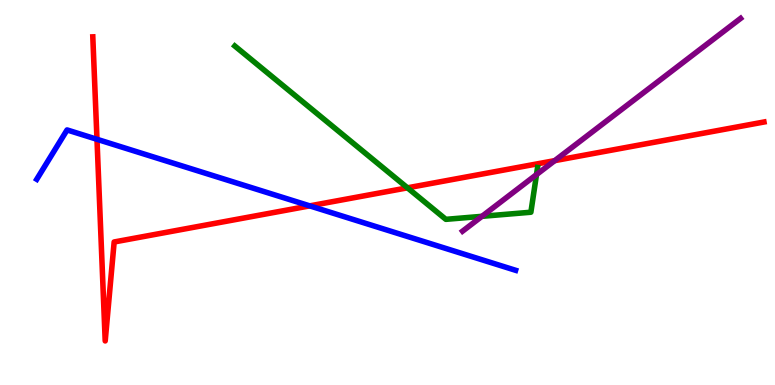[{'lines': ['blue', 'red'], 'intersections': [{'x': 1.25, 'y': 6.38}, {'x': 4.0, 'y': 4.65}]}, {'lines': ['green', 'red'], 'intersections': [{'x': 5.26, 'y': 5.12}]}, {'lines': ['purple', 'red'], 'intersections': [{'x': 7.16, 'y': 5.83}]}, {'lines': ['blue', 'green'], 'intersections': []}, {'lines': ['blue', 'purple'], 'intersections': []}, {'lines': ['green', 'purple'], 'intersections': [{'x': 6.22, 'y': 4.38}, {'x': 6.92, 'y': 5.47}]}]